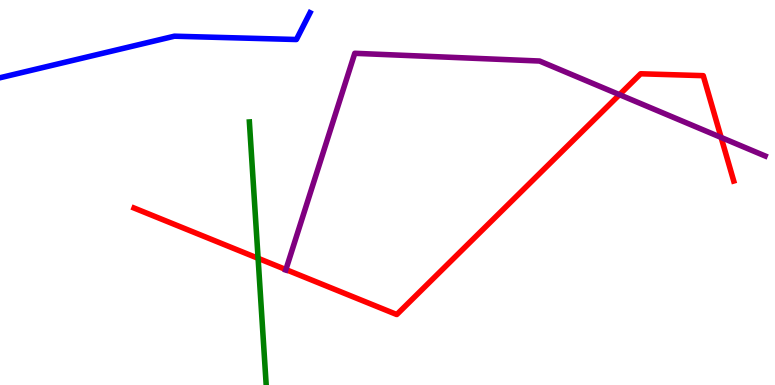[{'lines': ['blue', 'red'], 'intersections': []}, {'lines': ['green', 'red'], 'intersections': [{'x': 3.33, 'y': 3.29}]}, {'lines': ['purple', 'red'], 'intersections': [{'x': 3.69, 'y': 3.0}, {'x': 7.99, 'y': 7.54}, {'x': 9.3, 'y': 6.43}]}, {'lines': ['blue', 'green'], 'intersections': []}, {'lines': ['blue', 'purple'], 'intersections': []}, {'lines': ['green', 'purple'], 'intersections': []}]